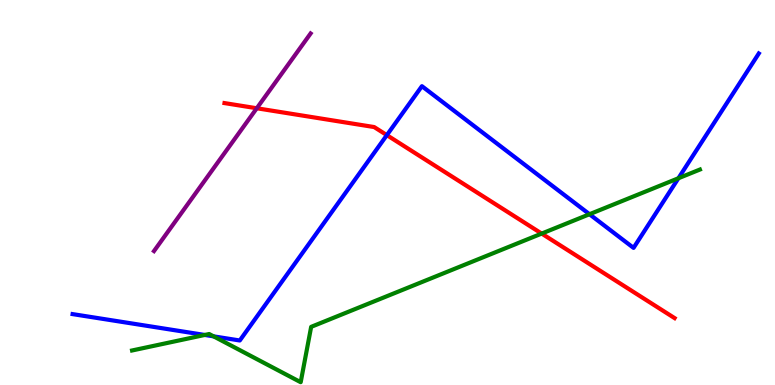[{'lines': ['blue', 'red'], 'intersections': [{'x': 4.99, 'y': 6.49}]}, {'lines': ['green', 'red'], 'intersections': [{'x': 6.99, 'y': 3.93}]}, {'lines': ['purple', 'red'], 'intersections': [{'x': 3.31, 'y': 7.19}]}, {'lines': ['blue', 'green'], 'intersections': [{'x': 2.64, 'y': 1.3}, {'x': 2.76, 'y': 1.26}, {'x': 7.61, 'y': 4.44}, {'x': 8.75, 'y': 5.37}]}, {'lines': ['blue', 'purple'], 'intersections': []}, {'lines': ['green', 'purple'], 'intersections': []}]